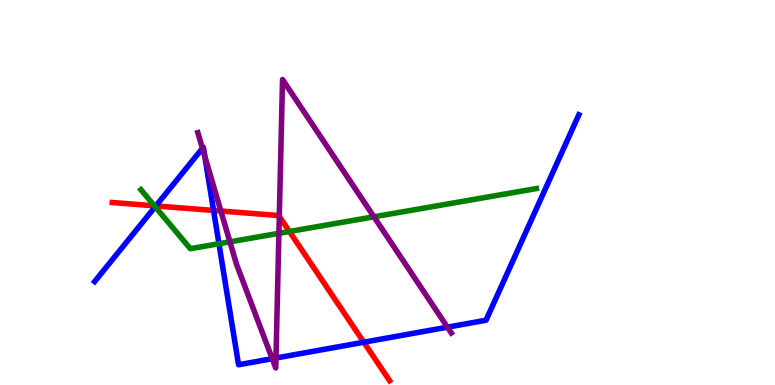[{'lines': ['blue', 'red'], 'intersections': [{'x': 2.01, 'y': 4.65}, {'x': 2.76, 'y': 4.53}, {'x': 4.69, 'y': 1.11}]}, {'lines': ['green', 'red'], 'intersections': [{'x': 1.99, 'y': 4.65}, {'x': 3.73, 'y': 3.99}]}, {'lines': ['purple', 'red'], 'intersections': [{'x': 2.85, 'y': 4.52}, {'x': 3.6, 'y': 4.38}]}, {'lines': ['blue', 'green'], 'intersections': [{'x': 2.0, 'y': 4.63}, {'x': 2.83, 'y': 3.67}]}, {'lines': ['blue', 'purple'], 'intersections': [{'x': 2.61, 'y': 6.15}, {'x': 2.64, 'y': 5.94}, {'x': 3.51, 'y': 0.683}, {'x': 3.56, 'y': 0.701}, {'x': 5.77, 'y': 1.5}]}, {'lines': ['green', 'purple'], 'intersections': [{'x': 2.97, 'y': 3.72}, {'x': 3.6, 'y': 3.94}, {'x': 4.82, 'y': 4.37}]}]